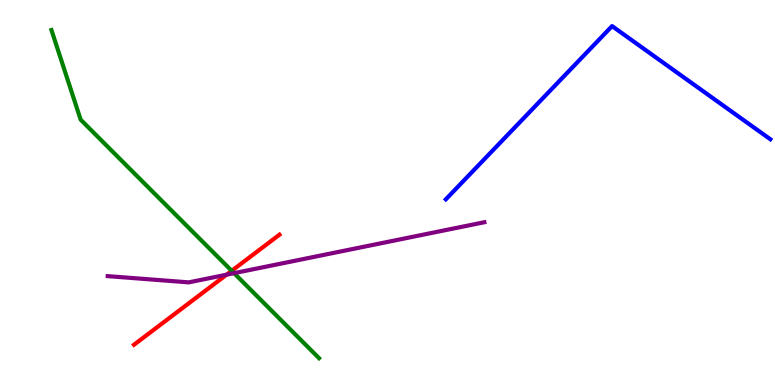[{'lines': ['blue', 'red'], 'intersections': []}, {'lines': ['green', 'red'], 'intersections': [{'x': 2.99, 'y': 2.97}]}, {'lines': ['purple', 'red'], 'intersections': [{'x': 2.92, 'y': 2.87}]}, {'lines': ['blue', 'green'], 'intersections': []}, {'lines': ['blue', 'purple'], 'intersections': []}, {'lines': ['green', 'purple'], 'intersections': [{'x': 3.02, 'y': 2.91}]}]